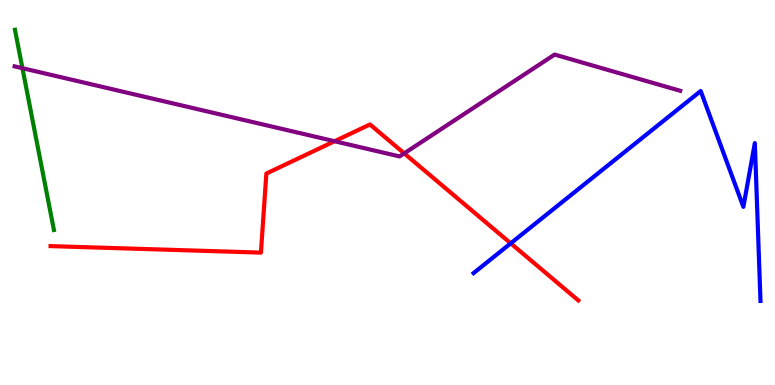[{'lines': ['blue', 'red'], 'intersections': [{'x': 6.59, 'y': 3.68}]}, {'lines': ['green', 'red'], 'intersections': []}, {'lines': ['purple', 'red'], 'intersections': [{'x': 4.32, 'y': 6.33}, {'x': 5.22, 'y': 6.02}]}, {'lines': ['blue', 'green'], 'intersections': []}, {'lines': ['blue', 'purple'], 'intersections': []}, {'lines': ['green', 'purple'], 'intersections': [{'x': 0.29, 'y': 8.23}]}]